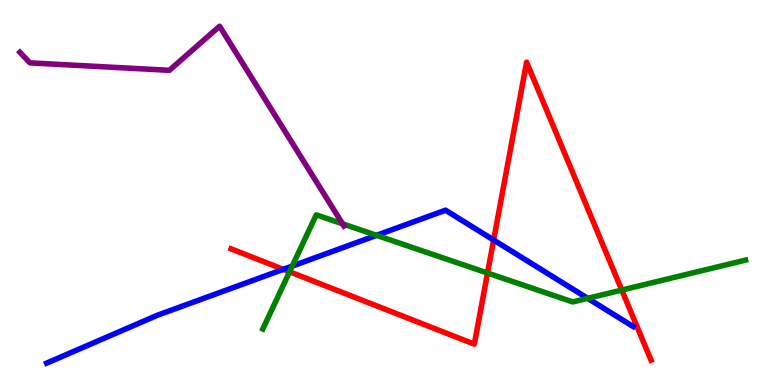[{'lines': ['blue', 'red'], 'intersections': [{'x': 3.66, 'y': 3.0}, {'x': 6.37, 'y': 3.77}]}, {'lines': ['green', 'red'], 'intersections': [{'x': 3.74, 'y': 2.94}, {'x': 6.29, 'y': 2.91}, {'x': 8.02, 'y': 2.47}]}, {'lines': ['purple', 'red'], 'intersections': []}, {'lines': ['blue', 'green'], 'intersections': [{'x': 3.77, 'y': 3.09}, {'x': 4.86, 'y': 3.89}, {'x': 7.58, 'y': 2.25}]}, {'lines': ['blue', 'purple'], 'intersections': []}, {'lines': ['green', 'purple'], 'intersections': [{'x': 4.42, 'y': 4.19}]}]